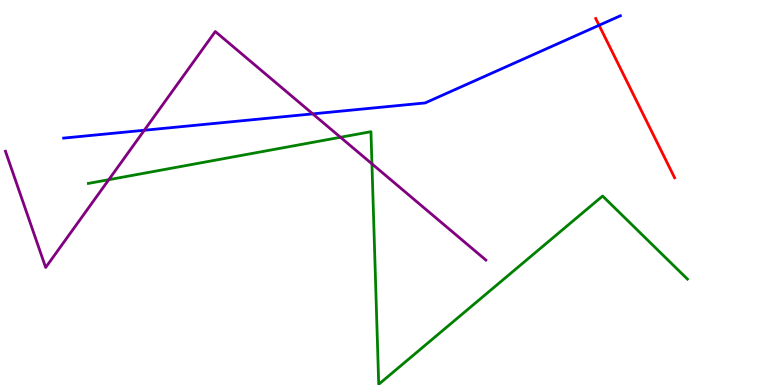[{'lines': ['blue', 'red'], 'intersections': [{'x': 7.73, 'y': 9.34}]}, {'lines': ['green', 'red'], 'intersections': []}, {'lines': ['purple', 'red'], 'intersections': []}, {'lines': ['blue', 'green'], 'intersections': []}, {'lines': ['blue', 'purple'], 'intersections': [{'x': 1.86, 'y': 6.62}, {'x': 4.04, 'y': 7.04}]}, {'lines': ['green', 'purple'], 'intersections': [{'x': 1.4, 'y': 5.33}, {'x': 4.39, 'y': 6.43}, {'x': 4.8, 'y': 5.74}]}]